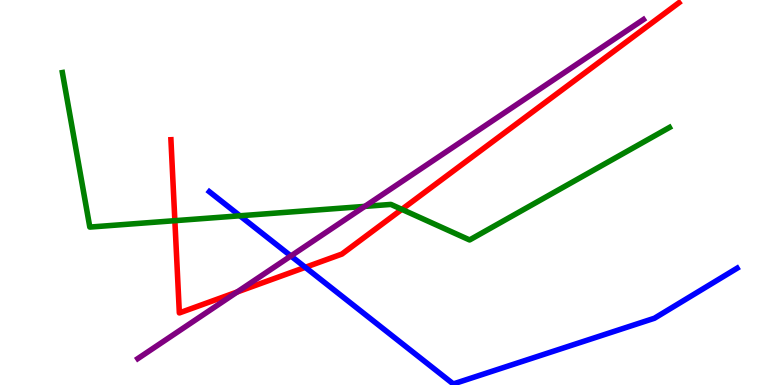[{'lines': ['blue', 'red'], 'intersections': [{'x': 3.94, 'y': 3.06}]}, {'lines': ['green', 'red'], 'intersections': [{'x': 2.26, 'y': 4.27}, {'x': 5.19, 'y': 4.56}]}, {'lines': ['purple', 'red'], 'intersections': [{'x': 3.06, 'y': 2.42}]}, {'lines': ['blue', 'green'], 'intersections': [{'x': 3.1, 'y': 4.4}]}, {'lines': ['blue', 'purple'], 'intersections': [{'x': 3.75, 'y': 3.35}]}, {'lines': ['green', 'purple'], 'intersections': [{'x': 4.71, 'y': 4.64}]}]